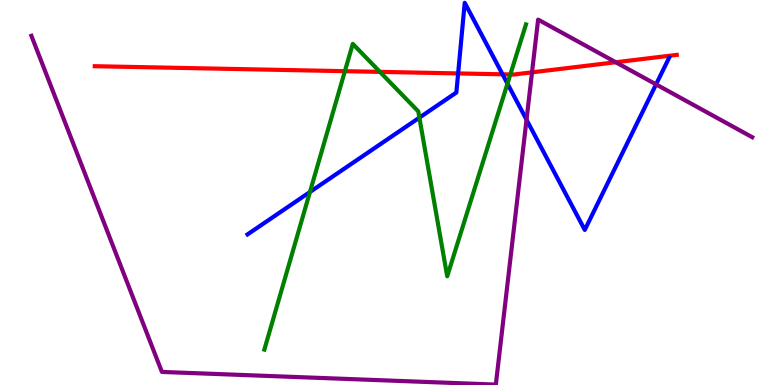[{'lines': ['blue', 'red'], 'intersections': [{'x': 5.91, 'y': 8.09}, {'x': 6.48, 'y': 8.07}]}, {'lines': ['green', 'red'], 'intersections': [{'x': 4.45, 'y': 8.15}, {'x': 4.9, 'y': 8.13}, {'x': 6.58, 'y': 8.07}]}, {'lines': ['purple', 'red'], 'intersections': [{'x': 6.86, 'y': 8.12}, {'x': 7.95, 'y': 8.38}]}, {'lines': ['blue', 'green'], 'intersections': [{'x': 4.0, 'y': 5.01}, {'x': 5.41, 'y': 6.94}, {'x': 6.55, 'y': 7.83}]}, {'lines': ['blue', 'purple'], 'intersections': [{'x': 6.79, 'y': 6.89}, {'x': 8.47, 'y': 7.81}]}, {'lines': ['green', 'purple'], 'intersections': []}]